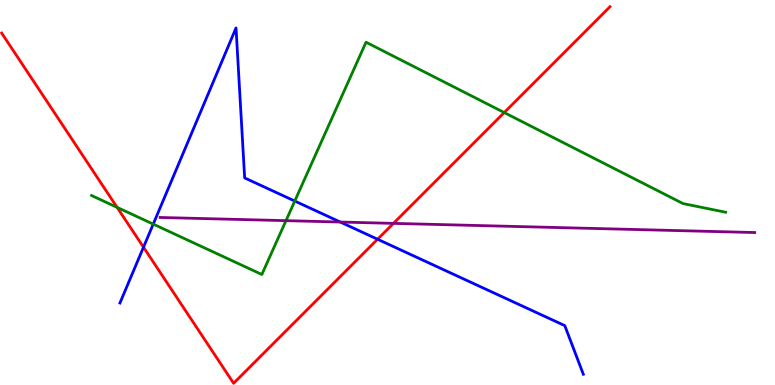[{'lines': ['blue', 'red'], 'intersections': [{'x': 1.85, 'y': 3.58}, {'x': 4.87, 'y': 3.79}]}, {'lines': ['green', 'red'], 'intersections': [{'x': 1.51, 'y': 4.61}, {'x': 6.51, 'y': 7.08}]}, {'lines': ['purple', 'red'], 'intersections': [{'x': 5.08, 'y': 4.2}]}, {'lines': ['blue', 'green'], 'intersections': [{'x': 1.98, 'y': 4.18}, {'x': 3.8, 'y': 4.78}]}, {'lines': ['blue', 'purple'], 'intersections': [{'x': 4.39, 'y': 4.23}]}, {'lines': ['green', 'purple'], 'intersections': [{'x': 3.69, 'y': 4.27}]}]